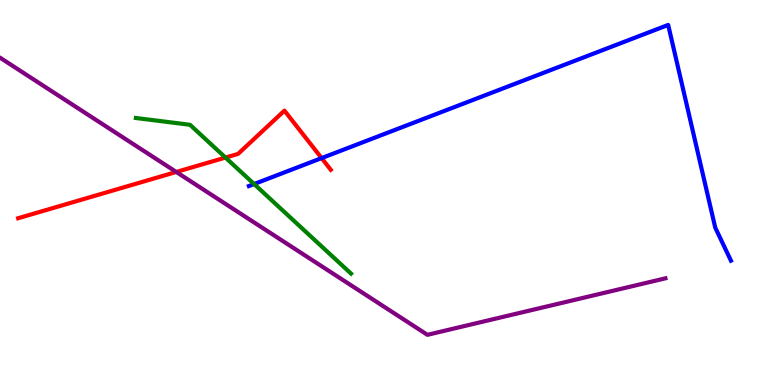[{'lines': ['blue', 'red'], 'intersections': [{'x': 4.15, 'y': 5.89}]}, {'lines': ['green', 'red'], 'intersections': [{'x': 2.91, 'y': 5.91}]}, {'lines': ['purple', 'red'], 'intersections': [{'x': 2.27, 'y': 5.53}]}, {'lines': ['blue', 'green'], 'intersections': [{'x': 3.28, 'y': 5.22}]}, {'lines': ['blue', 'purple'], 'intersections': []}, {'lines': ['green', 'purple'], 'intersections': []}]